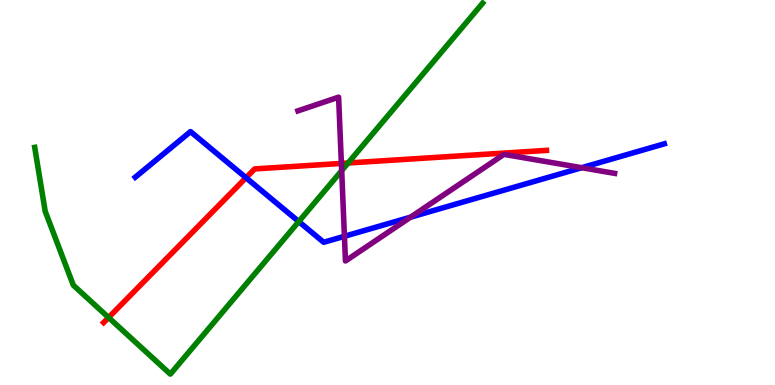[{'lines': ['blue', 'red'], 'intersections': [{'x': 3.17, 'y': 5.38}]}, {'lines': ['green', 'red'], 'intersections': [{'x': 1.4, 'y': 1.75}, {'x': 4.49, 'y': 5.77}]}, {'lines': ['purple', 'red'], 'intersections': [{'x': 4.4, 'y': 5.76}]}, {'lines': ['blue', 'green'], 'intersections': [{'x': 3.86, 'y': 4.24}]}, {'lines': ['blue', 'purple'], 'intersections': [{'x': 4.44, 'y': 3.86}, {'x': 5.3, 'y': 4.36}, {'x': 7.51, 'y': 5.64}]}, {'lines': ['green', 'purple'], 'intersections': [{'x': 4.41, 'y': 5.57}]}]